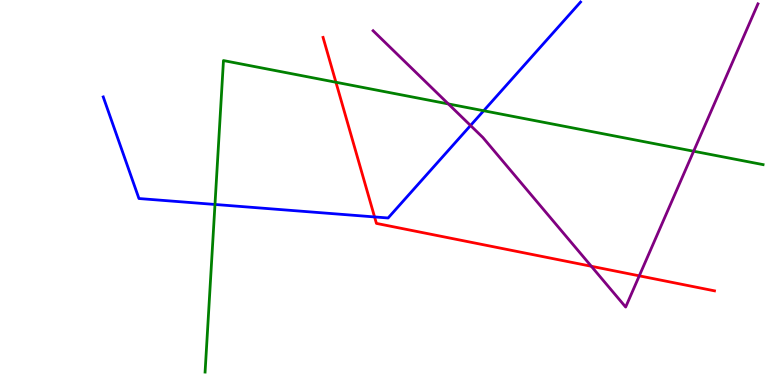[{'lines': ['blue', 'red'], 'intersections': [{'x': 4.83, 'y': 4.37}]}, {'lines': ['green', 'red'], 'intersections': [{'x': 4.33, 'y': 7.86}]}, {'lines': ['purple', 'red'], 'intersections': [{'x': 7.63, 'y': 3.08}, {'x': 8.25, 'y': 2.84}]}, {'lines': ['blue', 'green'], 'intersections': [{'x': 2.77, 'y': 4.69}, {'x': 6.24, 'y': 7.12}]}, {'lines': ['blue', 'purple'], 'intersections': [{'x': 6.07, 'y': 6.74}]}, {'lines': ['green', 'purple'], 'intersections': [{'x': 5.79, 'y': 7.3}, {'x': 8.95, 'y': 6.07}]}]